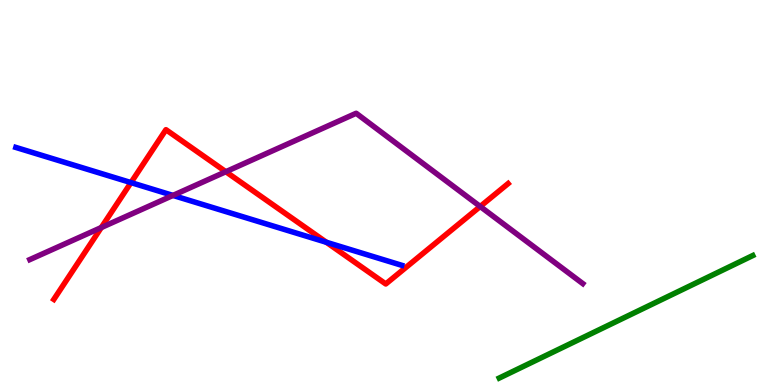[{'lines': ['blue', 'red'], 'intersections': [{'x': 1.69, 'y': 5.26}, {'x': 4.21, 'y': 3.71}]}, {'lines': ['green', 'red'], 'intersections': []}, {'lines': ['purple', 'red'], 'intersections': [{'x': 1.31, 'y': 4.09}, {'x': 2.91, 'y': 5.54}, {'x': 6.2, 'y': 4.64}]}, {'lines': ['blue', 'green'], 'intersections': []}, {'lines': ['blue', 'purple'], 'intersections': [{'x': 2.23, 'y': 4.92}]}, {'lines': ['green', 'purple'], 'intersections': []}]